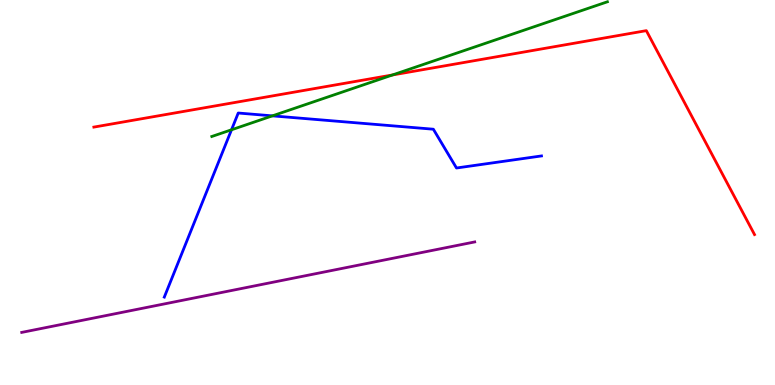[{'lines': ['blue', 'red'], 'intersections': []}, {'lines': ['green', 'red'], 'intersections': [{'x': 5.06, 'y': 8.05}]}, {'lines': ['purple', 'red'], 'intersections': []}, {'lines': ['blue', 'green'], 'intersections': [{'x': 2.99, 'y': 6.63}, {'x': 3.51, 'y': 6.99}]}, {'lines': ['blue', 'purple'], 'intersections': []}, {'lines': ['green', 'purple'], 'intersections': []}]